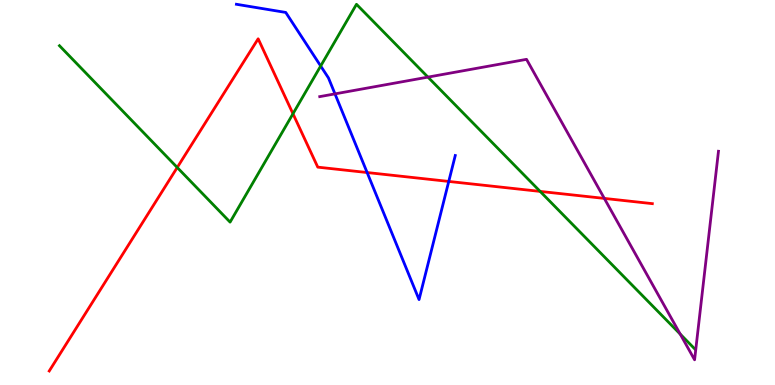[{'lines': ['blue', 'red'], 'intersections': [{'x': 4.74, 'y': 5.52}, {'x': 5.79, 'y': 5.29}]}, {'lines': ['green', 'red'], 'intersections': [{'x': 2.29, 'y': 5.65}, {'x': 3.78, 'y': 7.05}, {'x': 6.97, 'y': 5.03}]}, {'lines': ['purple', 'red'], 'intersections': [{'x': 7.8, 'y': 4.85}]}, {'lines': ['blue', 'green'], 'intersections': [{'x': 4.14, 'y': 8.29}]}, {'lines': ['blue', 'purple'], 'intersections': [{'x': 4.32, 'y': 7.56}]}, {'lines': ['green', 'purple'], 'intersections': [{'x': 5.52, 'y': 8.0}, {'x': 8.78, 'y': 1.32}]}]